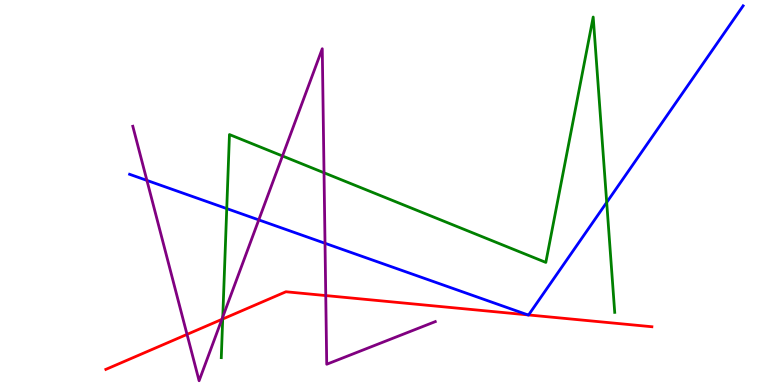[{'lines': ['blue', 'red'], 'intersections': [{'x': 6.81, 'y': 1.82}, {'x': 6.82, 'y': 1.82}]}, {'lines': ['green', 'red'], 'intersections': [{'x': 2.87, 'y': 1.71}]}, {'lines': ['purple', 'red'], 'intersections': [{'x': 2.41, 'y': 1.31}, {'x': 2.86, 'y': 1.7}, {'x': 4.2, 'y': 2.32}]}, {'lines': ['blue', 'green'], 'intersections': [{'x': 2.93, 'y': 4.58}, {'x': 7.83, 'y': 4.74}]}, {'lines': ['blue', 'purple'], 'intersections': [{'x': 1.9, 'y': 5.31}, {'x': 3.34, 'y': 4.29}, {'x': 4.19, 'y': 3.68}]}, {'lines': ['green', 'purple'], 'intersections': [{'x': 2.87, 'y': 1.77}, {'x': 3.64, 'y': 5.95}, {'x': 4.18, 'y': 5.51}]}]